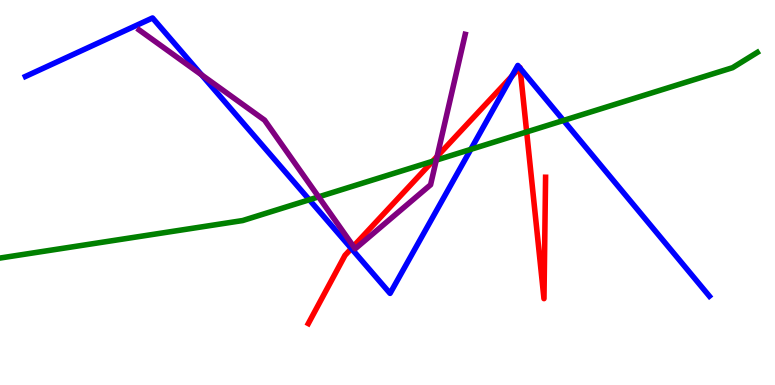[{'lines': ['blue', 'red'], 'intersections': [{'x': 4.53, 'y': 3.55}, {'x': 6.6, 'y': 8.02}, {'x': 6.71, 'y': 8.24}, {'x': 6.71, 'y': 8.23}]}, {'lines': ['green', 'red'], 'intersections': [{'x': 5.58, 'y': 5.81}, {'x': 6.8, 'y': 6.57}]}, {'lines': ['purple', 'red'], 'intersections': [{'x': 4.56, 'y': 3.6}, {'x': 5.64, 'y': 5.94}]}, {'lines': ['blue', 'green'], 'intersections': [{'x': 3.99, 'y': 4.81}, {'x': 6.07, 'y': 6.12}, {'x': 7.27, 'y': 6.87}]}, {'lines': ['blue', 'purple'], 'intersections': [{'x': 2.6, 'y': 8.06}]}, {'lines': ['green', 'purple'], 'intersections': [{'x': 4.11, 'y': 4.89}, {'x': 5.63, 'y': 5.84}]}]